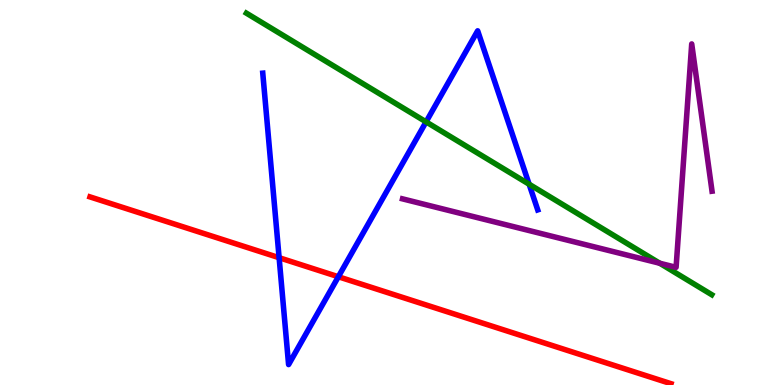[{'lines': ['blue', 'red'], 'intersections': [{'x': 3.6, 'y': 3.31}, {'x': 4.37, 'y': 2.81}]}, {'lines': ['green', 'red'], 'intersections': []}, {'lines': ['purple', 'red'], 'intersections': []}, {'lines': ['blue', 'green'], 'intersections': [{'x': 5.5, 'y': 6.83}, {'x': 6.83, 'y': 5.22}]}, {'lines': ['blue', 'purple'], 'intersections': []}, {'lines': ['green', 'purple'], 'intersections': [{'x': 8.51, 'y': 3.16}]}]